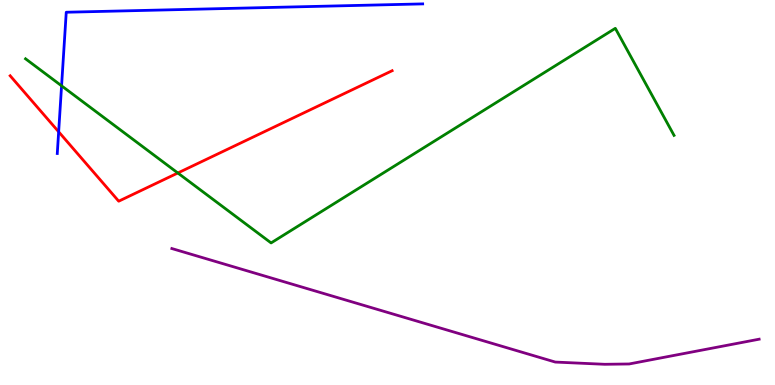[{'lines': ['blue', 'red'], 'intersections': [{'x': 0.757, 'y': 6.58}]}, {'lines': ['green', 'red'], 'intersections': [{'x': 2.29, 'y': 5.51}]}, {'lines': ['purple', 'red'], 'intersections': []}, {'lines': ['blue', 'green'], 'intersections': [{'x': 0.795, 'y': 7.77}]}, {'lines': ['blue', 'purple'], 'intersections': []}, {'lines': ['green', 'purple'], 'intersections': []}]